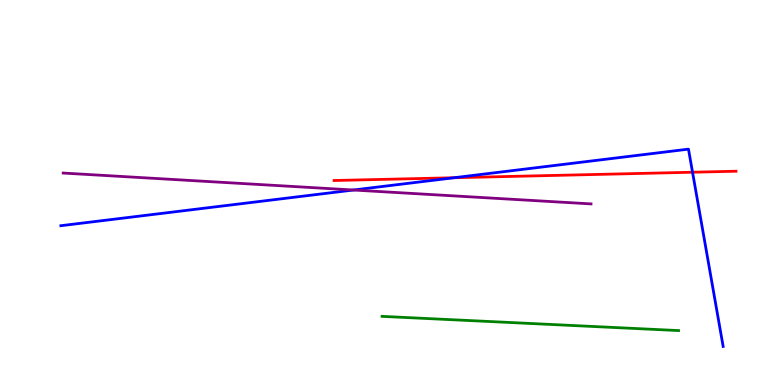[{'lines': ['blue', 'red'], 'intersections': [{'x': 5.86, 'y': 5.38}, {'x': 8.94, 'y': 5.53}]}, {'lines': ['green', 'red'], 'intersections': []}, {'lines': ['purple', 'red'], 'intersections': []}, {'lines': ['blue', 'green'], 'intersections': []}, {'lines': ['blue', 'purple'], 'intersections': [{'x': 4.56, 'y': 5.06}]}, {'lines': ['green', 'purple'], 'intersections': []}]